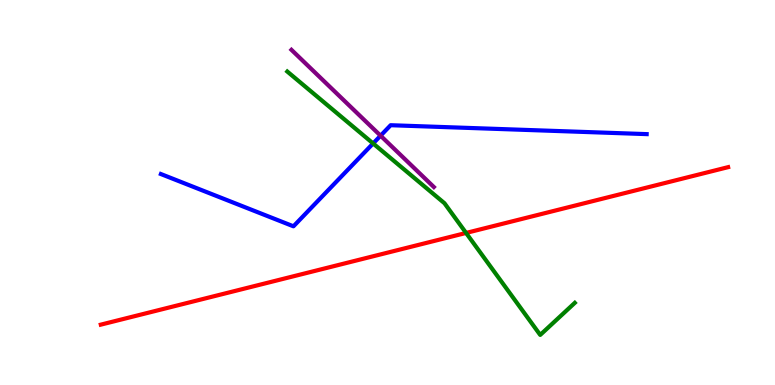[{'lines': ['blue', 'red'], 'intersections': []}, {'lines': ['green', 'red'], 'intersections': [{'x': 6.01, 'y': 3.95}]}, {'lines': ['purple', 'red'], 'intersections': []}, {'lines': ['blue', 'green'], 'intersections': [{'x': 4.81, 'y': 6.27}]}, {'lines': ['blue', 'purple'], 'intersections': [{'x': 4.91, 'y': 6.48}]}, {'lines': ['green', 'purple'], 'intersections': []}]